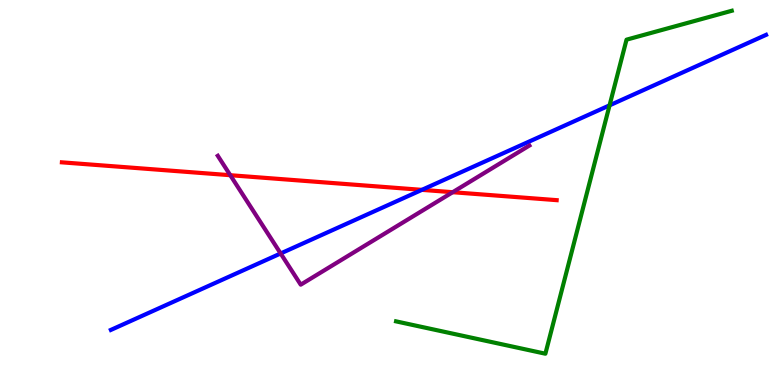[{'lines': ['blue', 'red'], 'intersections': [{'x': 5.44, 'y': 5.07}]}, {'lines': ['green', 'red'], 'intersections': []}, {'lines': ['purple', 'red'], 'intersections': [{'x': 2.97, 'y': 5.45}, {'x': 5.84, 'y': 5.01}]}, {'lines': ['blue', 'green'], 'intersections': [{'x': 7.87, 'y': 7.26}]}, {'lines': ['blue', 'purple'], 'intersections': [{'x': 3.62, 'y': 3.42}]}, {'lines': ['green', 'purple'], 'intersections': []}]